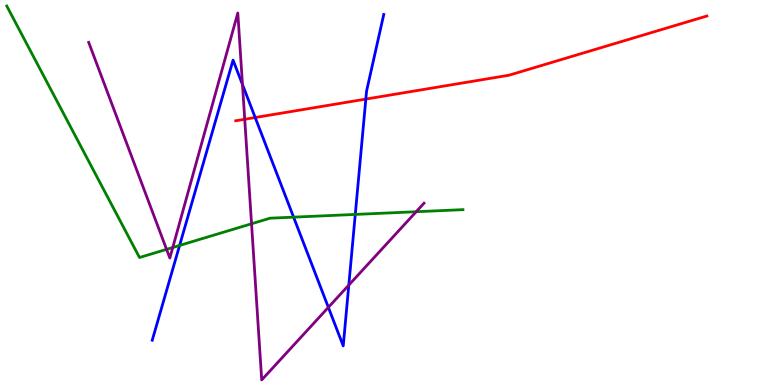[{'lines': ['blue', 'red'], 'intersections': [{'x': 3.29, 'y': 6.95}, {'x': 4.72, 'y': 7.43}]}, {'lines': ['green', 'red'], 'intersections': []}, {'lines': ['purple', 'red'], 'intersections': [{'x': 3.16, 'y': 6.9}]}, {'lines': ['blue', 'green'], 'intersections': [{'x': 2.32, 'y': 3.62}, {'x': 3.79, 'y': 4.36}, {'x': 4.58, 'y': 4.43}]}, {'lines': ['blue', 'purple'], 'intersections': [{'x': 3.13, 'y': 7.8}, {'x': 4.24, 'y': 2.02}, {'x': 4.5, 'y': 2.59}]}, {'lines': ['green', 'purple'], 'intersections': [{'x': 2.15, 'y': 3.52}, {'x': 2.23, 'y': 3.57}, {'x': 3.25, 'y': 4.19}, {'x': 5.37, 'y': 4.5}]}]